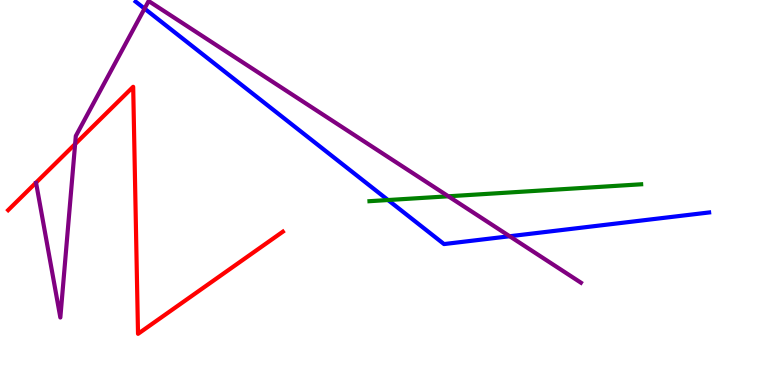[{'lines': ['blue', 'red'], 'intersections': []}, {'lines': ['green', 'red'], 'intersections': []}, {'lines': ['purple', 'red'], 'intersections': [{'x': 0.969, 'y': 6.26}]}, {'lines': ['blue', 'green'], 'intersections': [{'x': 5.01, 'y': 4.8}]}, {'lines': ['blue', 'purple'], 'intersections': [{'x': 1.87, 'y': 9.78}, {'x': 6.58, 'y': 3.86}]}, {'lines': ['green', 'purple'], 'intersections': [{'x': 5.78, 'y': 4.9}]}]